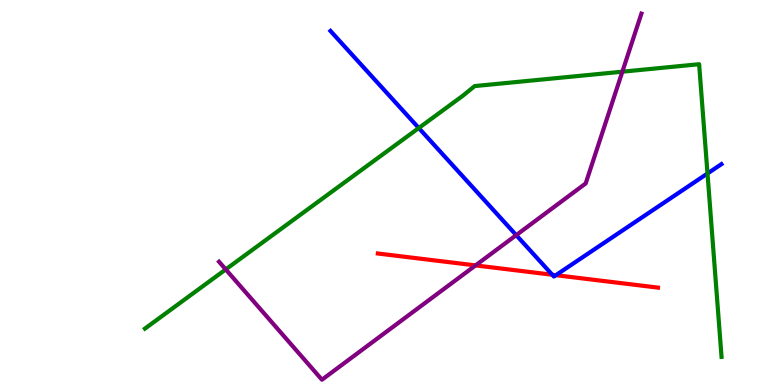[{'lines': ['blue', 'red'], 'intersections': [{'x': 7.13, 'y': 2.86}, {'x': 7.17, 'y': 2.85}]}, {'lines': ['green', 'red'], 'intersections': []}, {'lines': ['purple', 'red'], 'intersections': [{'x': 6.14, 'y': 3.11}]}, {'lines': ['blue', 'green'], 'intersections': [{'x': 5.4, 'y': 6.67}, {'x': 9.13, 'y': 5.49}]}, {'lines': ['blue', 'purple'], 'intersections': [{'x': 6.66, 'y': 3.89}]}, {'lines': ['green', 'purple'], 'intersections': [{'x': 2.91, 'y': 3.0}, {'x': 8.03, 'y': 8.14}]}]